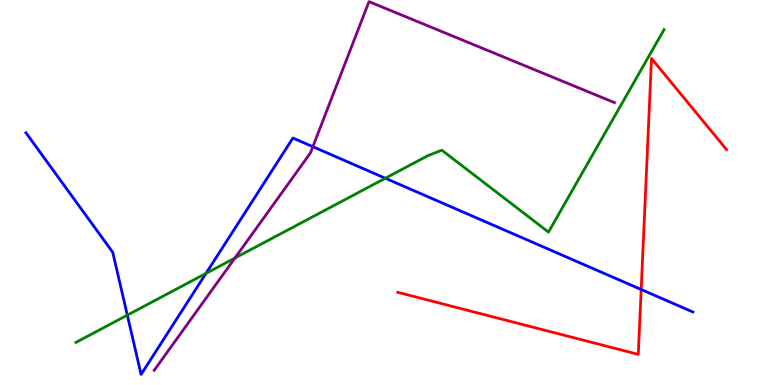[{'lines': ['blue', 'red'], 'intersections': [{'x': 8.27, 'y': 2.48}]}, {'lines': ['green', 'red'], 'intersections': []}, {'lines': ['purple', 'red'], 'intersections': []}, {'lines': ['blue', 'green'], 'intersections': [{'x': 1.64, 'y': 1.81}, {'x': 2.66, 'y': 2.9}, {'x': 4.97, 'y': 5.37}]}, {'lines': ['blue', 'purple'], 'intersections': [{'x': 4.04, 'y': 6.19}]}, {'lines': ['green', 'purple'], 'intersections': [{'x': 3.03, 'y': 3.3}]}]